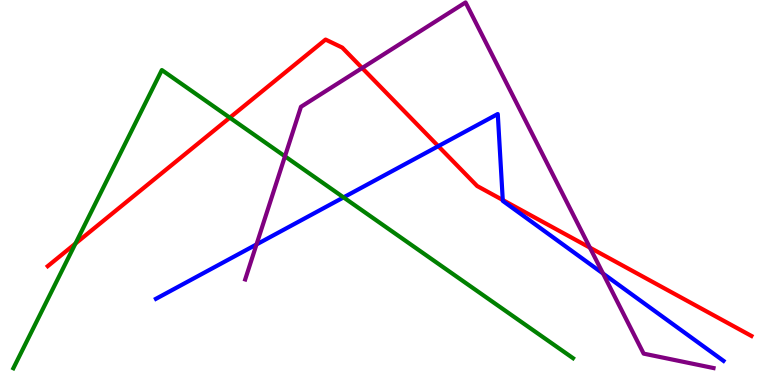[{'lines': ['blue', 'red'], 'intersections': [{'x': 5.66, 'y': 6.2}, {'x': 6.49, 'y': 4.8}]}, {'lines': ['green', 'red'], 'intersections': [{'x': 0.973, 'y': 3.67}, {'x': 2.97, 'y': 6.94}]}, {'lines': ['purple', 'red'], 'intersections': [{'x': 4.67, 'y': 8.23}, {'x': 7.61, 'y': 3.57}]}, {'lines': ['blue', 'green'], 'intersections': [{'x': 4.43, 'y': 4.87}]}, {'lines': ['blue', 'purple'], 'intersections': [{'x': 3.31, 'y': 3.65}, {'x': 7.78, 'y': 2.9}]}, {'lines': ['green', 'purple'], 'intersections': [{'x': 3.68, 'y': 5.94}]}]